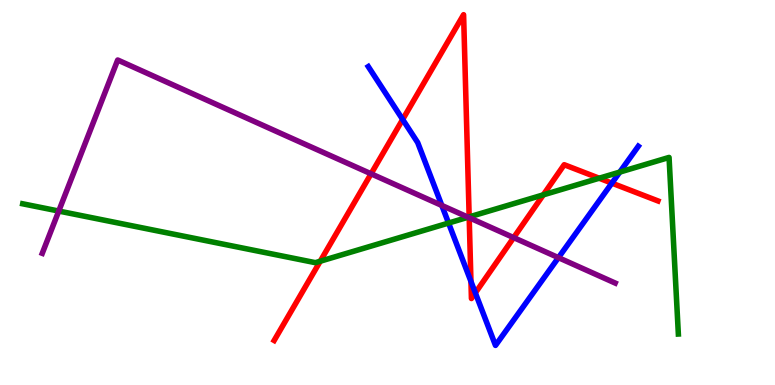[{'lines': ['blue', 'red'], 'intersections': [{'x': 5.2, 'y': 6.9}, {'x': 6.08, 'y': 2.69}, {'x': 6.13, 'y': 2.39}, {'x': 7.9, 'y': 5.24}]}, {'lines': ['green', 'red'], 'intersections': [{'x': 4.13, 'y': 3.21}, {'x': 6.05, 'y': 4.37}, {'x': 7.01, 'y': 4.94}, {'x': 7.73, 'y': 5.37}]}, {'lines': ['purple', 'red'], 'intersections': [{'x': 4.79, 'y': 5.49}, {'x': 6.05, 'y': 4.35}, {'x': 6.63, 'y': 3.83}]}, {'lines': ['blue', 'green'], 'intersections': [{'x': 5.79, 'y': 4.21}, {'x': 8.0, 'y': 5.53}]}, {'lines': ['blue', 'purple'], 'intersections': [{'x': 5.7, 'y': 4.66}, {'x': 7.21, 'y': 3.31}]}, {'lines': ['green', 'purple'], 'intersections': [{'x': 0.758, 'y': 4.52}, {'x': 6.04, 'y': 4.36}]}]